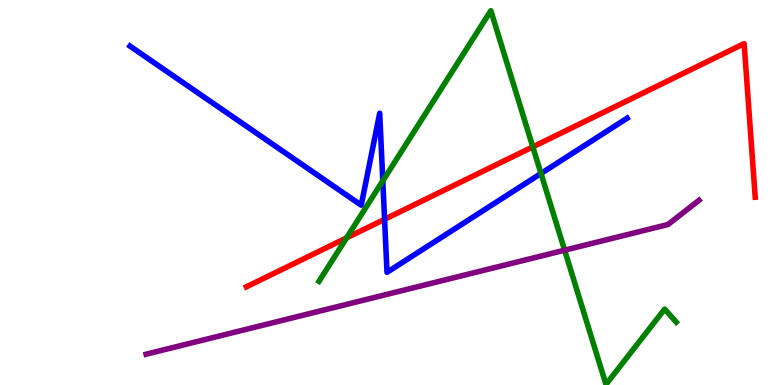[{'lines': ['blue', 'red'], 'intersections': [{'x': 4.96, 'y': 4.3}]}, {'lines': ['green', 'red'], 'intersections': [{'x': 4.47, 'y': 3.82}, {'x': 6.87, 'y': 6.18}]}, {'lines': ['purple', 'red'], 'intersections': []}, {'lines': ['blue', 'green'], 'intersections': [{'x': 4.94, 'y': 5.3}, {'x': 6.98, 'y': 5.49}]}, {'lines': ['blue', 'purple'], 'intersections': []}, {'lines': ['green', 'purple'], 'intersections': [{'x': 7.29, 'y': 3.5}]}]